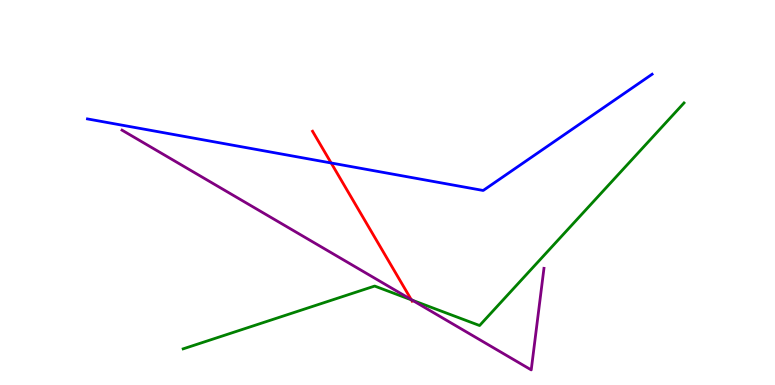[{'lines': ['blue', 'red'], 'intersections': [{'x': 4.27, 'y': 5.77}]}, {'lines': ['green', 'red'], 'intersections': [{'x': 5.31, 'y': 2.21}]}, {'lines': ['purple', 'red'], 'intersections': [{'x': 5.31, 'y': 2.22}]}, {'lines': ['blue', 'green'], 'intersections': []}, {'lines': ['blue', 'purple'], 'intersections': []}, {'lines': ['green', 'purple'], 'intersections': [{'x': 5.32, 'y': 2.2}]}]